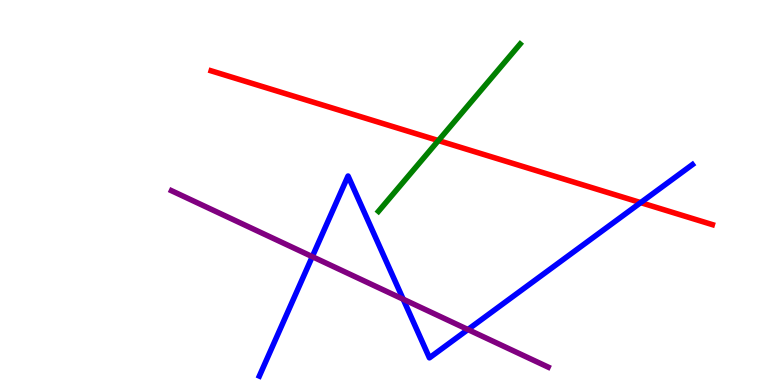[{'lines': ['blue', 'red'], 'intersections': [{'x': 8.27, 'y': 4.74}]}, {'lines': ['green', 'red'], 'intersections': [{'x': 5.66, 'y': 6.35}]}, {'lines': ['purple', 'red'], 'intersections': []}, {'lines': ['blue', 'green'], 'intersections': []}, {'lines': ['blue', 'purple'], 'intersections': [{'x': 4.03, 'y': 3.33}, {'x': 5.2, 'y': 2.23}, {'x': 6.04, 'y': 1.44}]}, {'lines': ['green', 'purple'], 'intersections': []}]